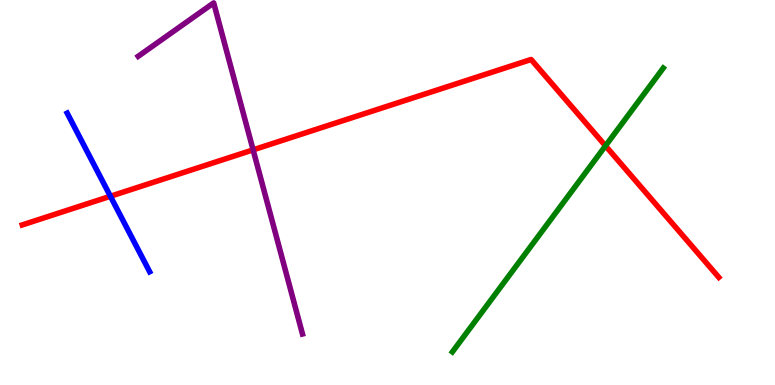[{'lines': ['blue', 'red'], 'intersections': [{'x': 1.42, 'y': 4.9}]}, {'lines': ['green', 'red'], 'intersections': [{'x': 7.81, 'y': 6.21}]}, {'lines': ['purple', 'red'], 'intersections': [{'x': 3.27, 'y': 6.11}]}, {'lines': ['blue', 'green'], 'intersections': []}, {'lines': ['blue', 'purple'], 'intersections': []}, {'lines': ['green', 'purple'], 'intersections': []}]